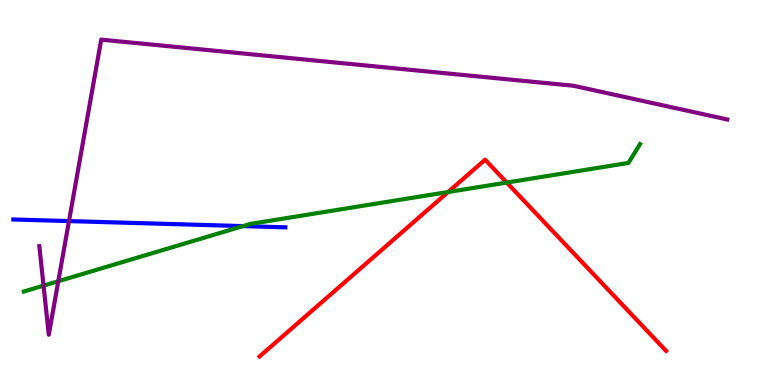[{'lines': ['blue', 'red'], 'intersections': []}, {'lines': ['green', 'red'], 'intersections': [{'x': 5.78, 'y': 5.01}, {'x': 6.54, 'y': 5.26}]}, {'lines': ['purple', 'red'], 'intersections': []}, {'lines': ['blue', 'green'], 'intersections': [{'x': 3.14, 'y': 4.13}]}, {'lines': ['blue', 'purple'], 'intersections': [{'x': 0.89, 'y': 4.26}]}, {'lines': ['green', 'purple'], 'intersections': [{'x': 0.562, 'y': 2.58}, {'x': 0.752, 'y': 2.7}]}]